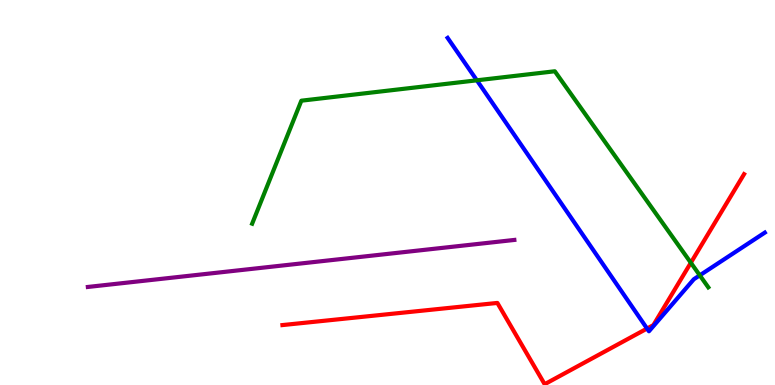[{'lines': ['blue', 'red'], 'intersections': [{'x': 8.35, 'y': 1.47}]}, {'lines': ['green', 'red'], 'intersections': [{'x': 8.91, 'y': 3.18}]}, {'lines': ['purple', 'red'], 'intersections': []}, {'lines': ['blue', 'green'], 'intersections': [{'x': 6.15, 'y': 7.91}, {'x': 9.03, 'y': 2.85}]}, {'lines': ['blue', 'purple'], 'intersections': []}, {'lines': ['green', 'purple'], 'intersections': []}]